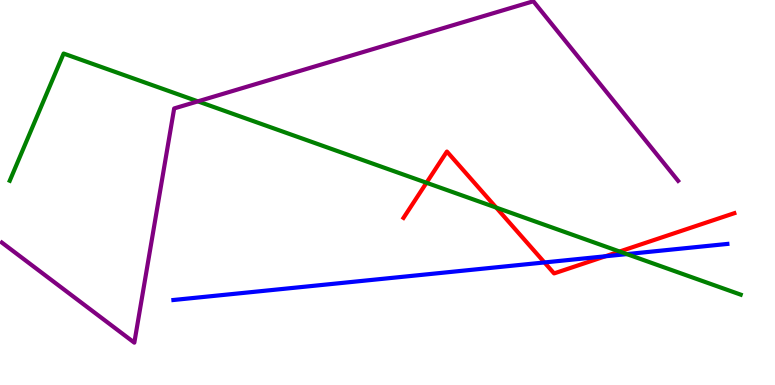[{'lines': ['blue', 'red'], 'intersections': [{'x': 7.03, 'y': 3.18}, {'x': 7.81, 'y': 3.34}]}, {'lines': ['green', 'red'], 'intersections': [{'x': 5.5, 'y': 5.25}, {'x': 6.4, 'y': 4.61}, {'x': 7.99, 'y': 3.47}]}, {'lines': ['purple', 'red'], 'intersections': []}, {'lines': ['blue', 'green'], 'intersections': [{'x': 8.09, 'y': 3.4}]}, {'lines': ['blue', 'purple'], 'intersections': []}, {'lines': ['green', 'purple'], 'intersections': [{'x': 2.55, 'y': 7.37}]}]